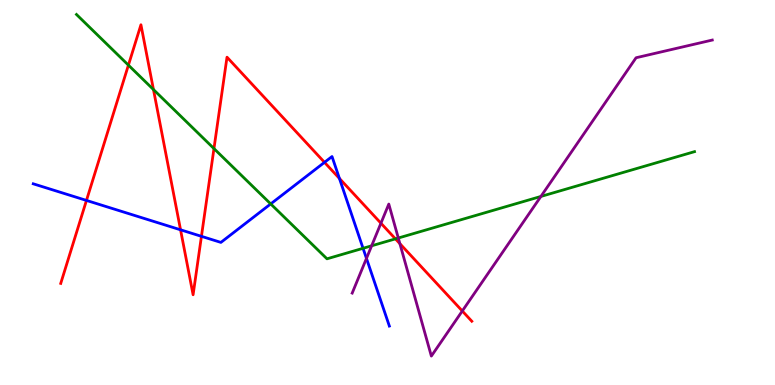[{'lines': ['blue', 'red'], 'intersections': [{'x': 1.12, 'y': 4.79}, {'x': 2.33, 'y': 4.03}, {'x': 2.6, 'y': 3.86}, {'x': 4.19, 'y': 5.78}, {'x': 4.38, 'y': 5.37}]}, {'lines': ['green', 'red'], 'intersections': [{'x': 1.66, 'y': 8.31}, {'x': 1.98, 'y': 7.67}, {'x': 2.76, 'y': 6.14}, {'x': 5.1, 'y': 3.8}]}, {'lines': ['purple', 'red'], 'intersections': [{'x': 4.92, 'y': 4.2}, {'x': 5.16, 'y': 3.67}, {'x': 5.97, 'y': 1.92}]}, {'lines': ['blue', 'green'], 'intersections': [{'x': 3.49, 'y': 4.7}, {'x': 4.68, 'y': 3.55}]}, {'lines': ['blue', 'purple'], 'intersections': [{'x': 4.73, 'y': 3.29}]}, {'lines': ['green', 'purple'], 'intersections': [{'x': 4.8, 'y': 3.62}, {'x': 5.14, 'y': 3.82}, {'x': 6.98, 'y': 4.9}]}]